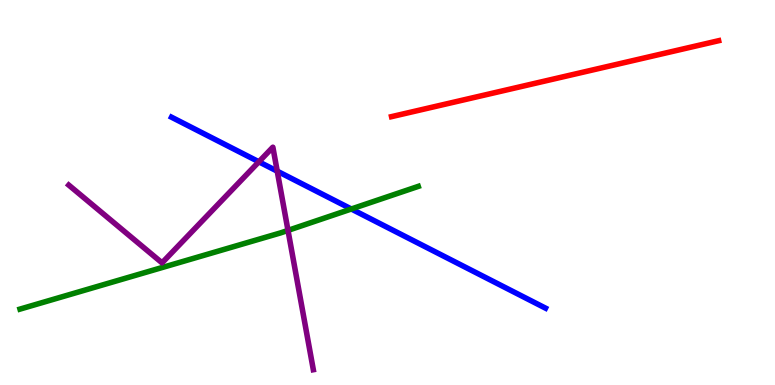[{'lines': ['blue', 'red'], 'intersections': []}, {'lines': ['green', 'red'], 'intersections': []}, {'lines': ['purple', 'red'], 'intersections': []}, {'lines': ['blue', 'green'], 'intersections': [{'x': 4.53, 'y': 4.57}]}, {'lines': ['blue', 'purple'], 'intersections': [{'x': 3.34, 'y': 5.8}, {'x': 3.58, 'y': 5.55}]}, {'lines': ['green', 'purple'], 'intersections': [{'x': 3.72, 'y': 4.02}]}]